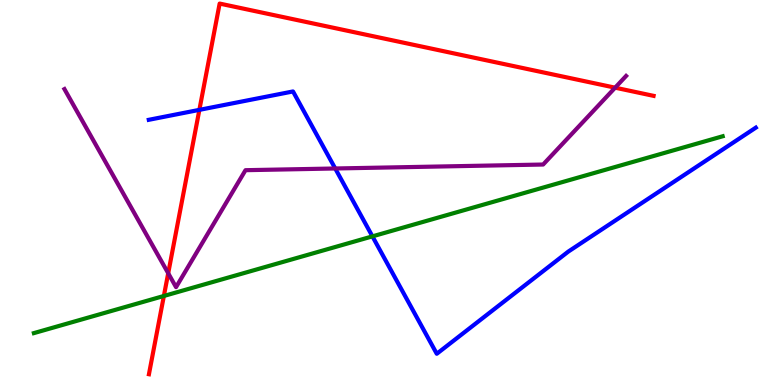[{'lines': ['blue', 'red'], 'intersections': [{'x': 2.57, 'y': 7.15}]}, {'lines': ['green', 'red'], 'intersections': [{'x': 2.11, 'y': 2.31}]}, {'lines': ['purple', 'red'], 'intersections': [{'x': 2.17, 'y': 2.9}, {'x': 7.94, 'y': 7.72}]}, {'lines': ['blue', 'green'], 'intersections': [{'x': 4.81, 'y': 3.86}]}, {'lines': ['blue', 'purple'], 'intersections': [{'x': 4.33, 'y': 5.62}]}, {'lines': ['green', 'purple'], 'intersections': []}]